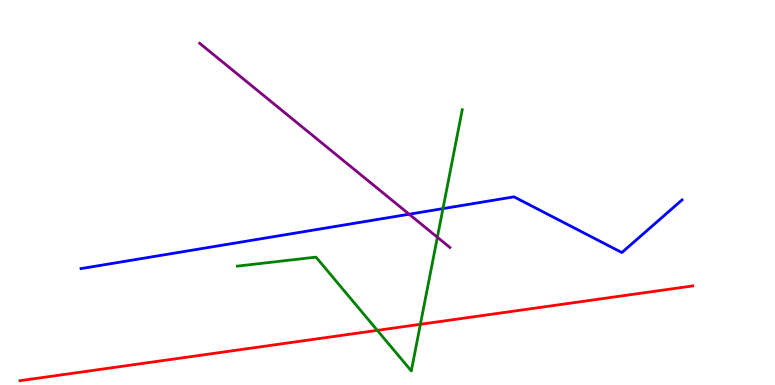[{'lines': ['blue', 'red'], 'intersections': []}, {'lines': ['green', 'red'], 'intersections': [{'x': 4.87, 'y': 1.42}, {'x': 5.42, 'y': 1.58}]}, {'lines': ['purple', 'red'], 'intersections': []}, {'lines': ['blue', 'green'], 'intersections': [{'x': 5.72, 'y': 4.58}]}, {'lines': ['blue', 'purple'], 'intersections': [{'x': 5.28, 'y': 4.44}]}, {'lines': ['green', 'purple'], 'intersections': [{'x': 5.64, 'y': 3.84}]}]